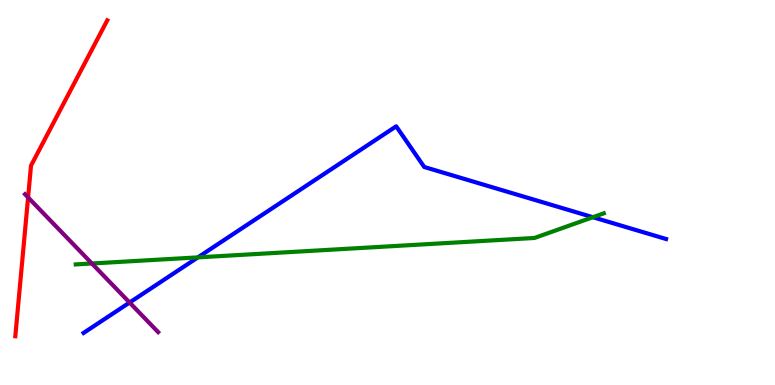[{'lines': ['blue', 'red'], 'intersections': []}, {'lines': ['green', 'red'], 'intersections': []}, {'lines': ['purple', 'red'], 'intersections': [{'x': 0.362, 'y': 4.87}]}, {'lines': ['blue', 'green'], 'intersections': [{'x': 2.55, 'y': 3.31}, {'x': 7.65, 'y': 4.36}]}, {'lines': ['blue', 'purple'], 'intersections': [{'x': 1.67, 'y': 2.14}]}, {'lines': ['green', 'purple'], 'intersections': [{'x': 1.19, 'y': 3.16}]}]